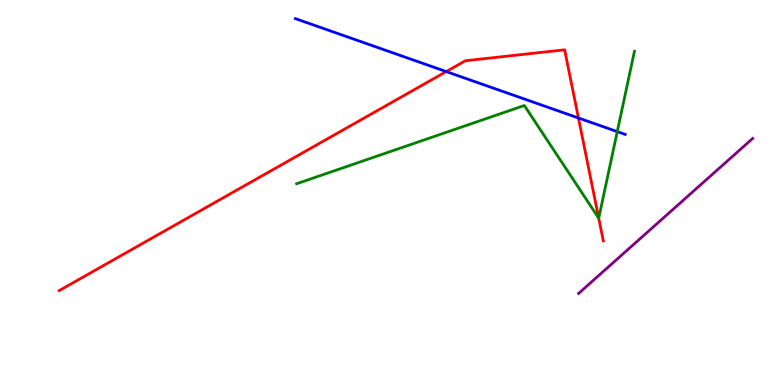[{'lines': ['blue', 'red'], 'intersections': [{'x': 5.76, 'y': 8.14}, {'x': 7.46, 'y': 6.94}]}, {'lines': ['green', 'red'], 'intersections': [{'x': 7.73, 'y': 4.33}]}, {'lines': ['purple', 'red'], 'intersections': []}, {'lines': ['blue', 'green'], 'intersections': [{'x': 7.96, 'y': 6.58}]}, {'lines': ['blue', 'purple'], 'intersections': []}, {'lines': ['green', 'purple'], 'intersections': []}]